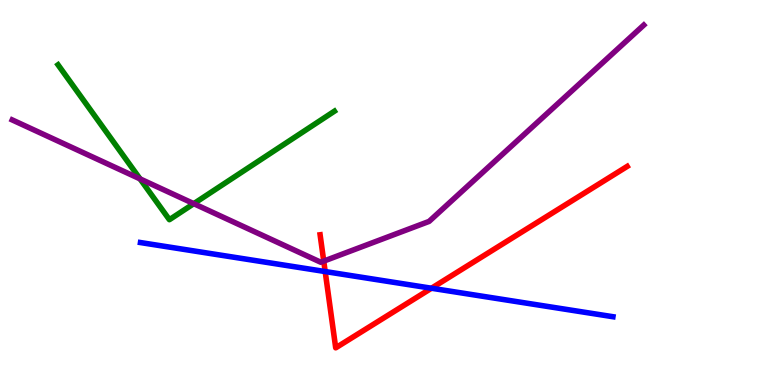[{'lines': ['blue', 'red'], 'intersections': [{'x': 4.2, 'y': 2.95}, {'x': 5.57, 'y': 2.51}]}, {'lines': ['green', 'red'], 'intersections': []}, {'lines': ['purple', 'red'], 'intersections': [{'x': 4.18, 'y': 3.22}]}, {'lines': ['blue', 'green'], 'intersections': []}, {'lines': ['blue', 'purple'], 'intersections': []}, {'lines': ['green', 'purple'], 'intersections': [{'x': 1.81, 'y': 5.35}, {'x': 2.5, 'y': 4.71}]}]